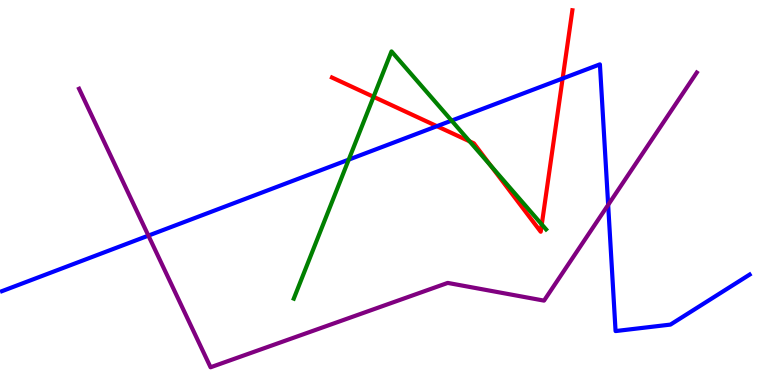[{'lines': ['blue', 'red'], 'intersections': [{'x': 5.64, 'y': 6.72}, {'x': 7.26, 'y': 7.96}]}, {'lines': ['green', 'red'], 'intersections': [{'x': 4.82, 'y': 7.49}, {'x': 6.06, 'y': 6.33}, {'x': 6.33, 'y': 5.69}, {'x': 6.99, 'y': 4.17}]}, {'lines': ['purple', 'red'], 'intersections': []}, {'lines': ['blue', 'green'], 'intersections': [{'x': 4.5, 'y': 5.85}, {'x': 5.83, 'y': 6.87}]}, {'lines': ['blue', 'purple'], 'intersections': [{'x': 1.91, 'y': 3.88}, {'x': 7.85, 'y': 4.68}]}, {'lines': ['green', 'purple'], 'intersections': []}]